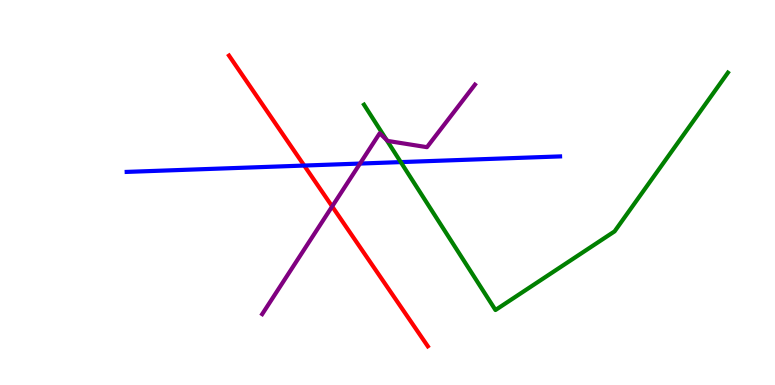[{'lines': ['blue', 'red'], 'intersections': [{'x': 3.93, 'y': 5.7}]}, {'lines': ['green', 'red'], 'intersections': []}, {'lines': ['purple', 'red'], 'intersections': [{'x': 4.29, 'y': 4.64}]}, {'lines': ['blue', 'green'], 'intersections': [{'x': 5.17, 'y': 5.79}]}, {'lines': ['blue', 'purple'], 'intersections': [{'x': 4.65, 'y': 5.75}]}, {'lines': ['green', 'purple'], 'intersections': [{'x': 4.99, 'y': 6.37}]}]